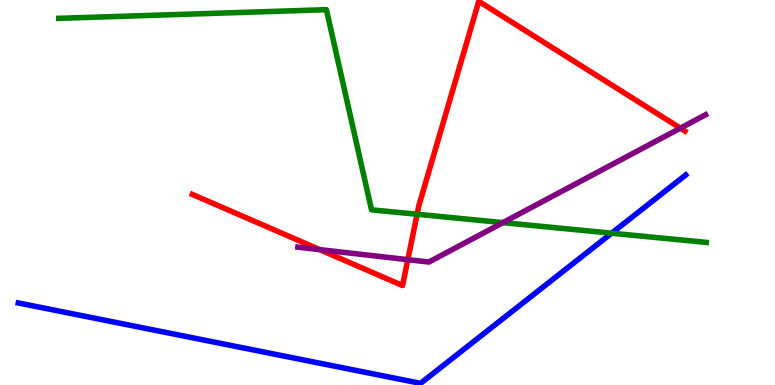[{'lines': ['blue', 'red'], 'intersections': []}, {'lines': ['green', 'red'], 'intersections': [{'x': 5.38, 'y': 4.43}]}, {'lines': ['purple', 'red'], 'intersections': [{'x': 4.13, 'y': 3.52}, {'x': 5.26, 'y': 3.26}, {'x': 8.78, 'y': 6.67}]}, {'lines': ['blue', 'green'], 'intersections': [{'x': 7.89, 'y': 3.94}]}, {'lines': ['blue', 'purple'], 'intersections': []}, {'lines': ['green', 'purple'], 'intersections': [{'x': 6.49, 'y': 4.22}]}]